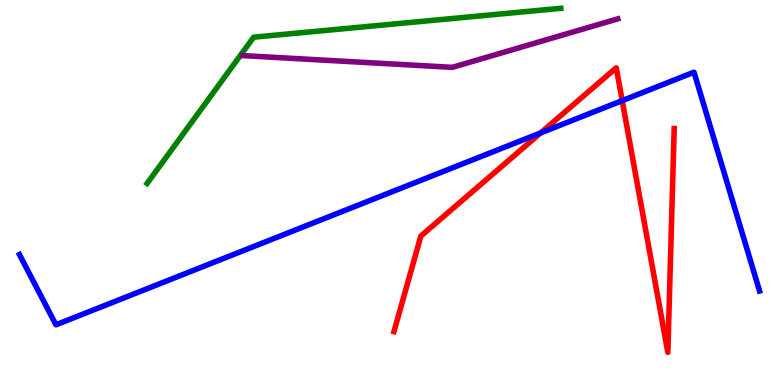[{'lines': ['blue', 'red'], 'intersections': [{'x': 6.98, 'y': 6.55}, {'x': 8.03, 'y': 7.39}]}, {'lines': ['green', 'red'], 'intersections': []}, {'lines': ['purple', 'red'], 'intersections': []}, {'lines': ['blue', 'green'], 'intersections': []}, {'lines': ['blue', 'purple'], 'intersections': []}, {'lines': ['green', 'purple'], 'intersections': []}]